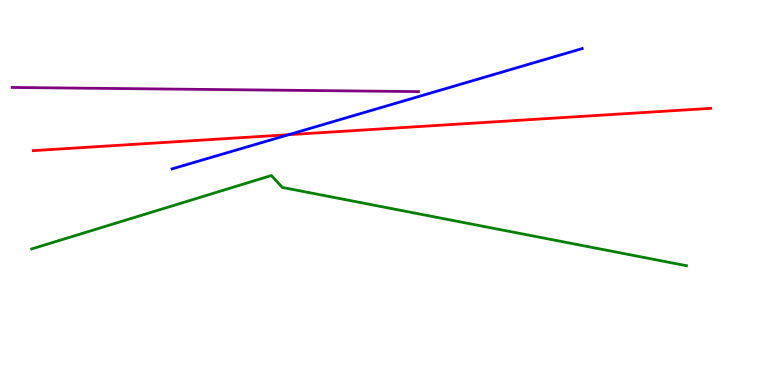[{'lines': ['blue', 'red'], 'intersections': [{'x': 3.72, 'y': 6.5}]}, {'lines': ['green', 'red'], 'intersections': []}, {'lines': ['purple', 'red'], 'intersections': []}, {'lines': ['blue', 'green'], 'intersections': []}, {'lines': ['blue', 'purple'], 'intersections': []}, {'lines': ['green', 'purple'], 'intersections': []}]